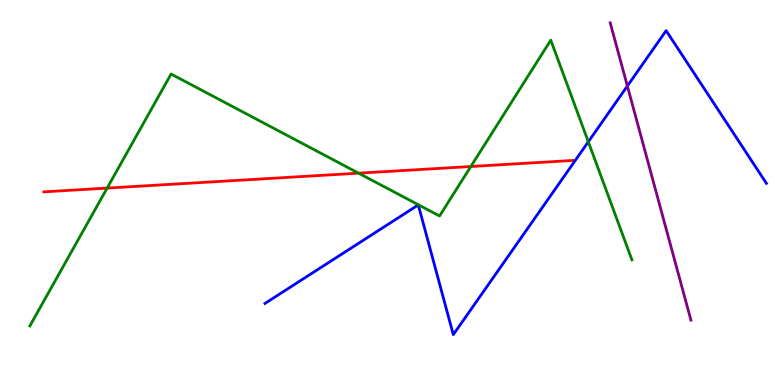[{'lines': ['blue', 'red'], 'intersections': []}, {'lines': ['green', 'red'], 'intersections': [{'x': 1.38, 'y': 5.11}, {'x': 4.63, 'y': 5.5}, {'x': 6.08, 'y': 5.67}]}, {'lines': ['purple', 'red'], 'intersections': []}, {'lines': ['blue', 'green'], 'intersections': [{'x': 7.59, 'y': 6.32}]}, {'lines': ['blue', 'purple'], 'intersections': [{'x': 8.1, 'y': 7.77}]}, {'lines': ['green', 'purple'], 'intersections': []}]